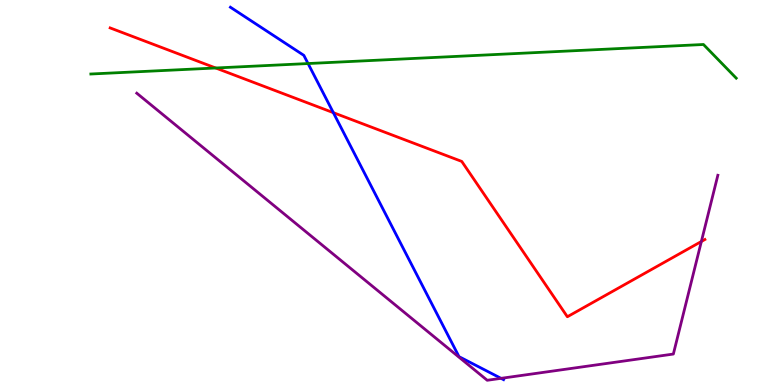[{'lines': ['blue', 'red'], 'intersections': [{'x': 4.3, 'y': 7.07}]}, {'lines': ['green', 'red'], 'intersections': [{'x': 2.78, 'y': 8.23}]}, {'lines': ['purple', 'red'], 'intersections': [{'x': 9.05, 'y': 3.73}]}, {'lines': ['blue', 'green'], 'intersections': [{'x': 3.97, 'y': 8.35}]}, {'lines': ['blue', 'purple'], 'intersections': [{'x': 6.46, 'y': 0.173}]}, {'lines': ['green', 'purple'], 'intersections': []}]